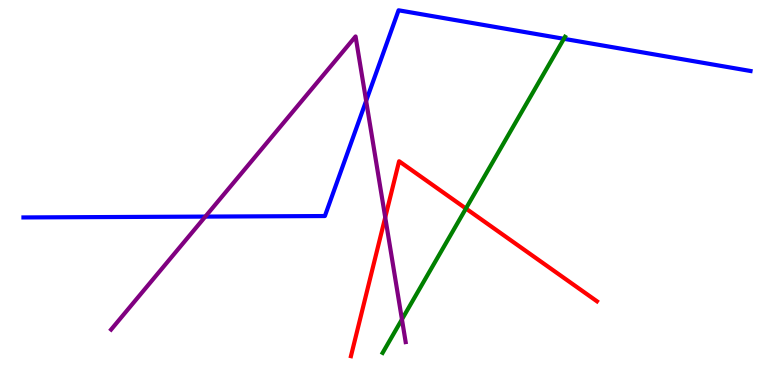[{'lines': ['blue', 'red'], 'intersections': []}, {'lines': ['green', 'red'], 'intersections': [{'x': 6.01, 'y': 4.58}]}, {'lines': ['purple', 'red'], 'intersections': [{'x': 4.97, 'y': 4.35}]}, {'lines': ['blue', 'green'], 'intersections': [{'x': 7.28, 'y': 8.99}]}, {'lines': ['blue', 'purple'], 'intersections': [{'x': 2.65, 'y': 4.37}, {'x': 4.72, 'y': 7.38}]}, {'lines': ['green', 'purple'], 'intersections': [{'x': 5.19, 'y': 1.7}]}]